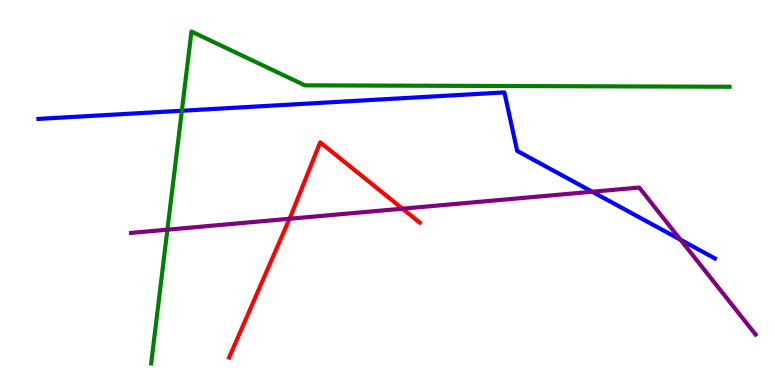[{'lines': ['blue', 'red'], 'intersections': []}, {'lines': ['green', 'red'], 'intersections': []}, {'lines': ['purple', 'red'], 'intersections': [{'x': 3.74, 'y': 4.32}, {'x': 5.19, 'y': 4.58}]}, {'lines': ['blue', 'green'], 'intersections': [{'x': 2.35, 'y': 7.12}]}, {'lines': ['blue', 'purple'], 'intersections': [{'x': 7.64, 'y': 5.02}, {'x': 8.78, 'y': 3.77}]}, {'lines': ['green', 'purple'], 'intersections': [{'x': 2.16, 'y': 4.03}]}]